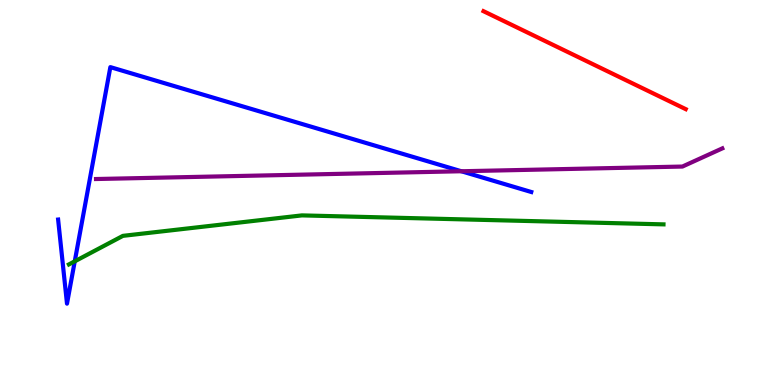[{'lines': ['blue', 'red'], 'intersections': []}, {'lines': ['green', 'red'], 'intersections': []}, {'lines': ['purple', 'red'], 'intersections': []}, {'lines': ['blue', 'green'], 'intersections': [{'x': 0.965, 'y': 3.21}]}, {'lines': ['blue', 'purple'], 'intersections': [{'x': 5.95, 'y': 5.55}]}, {'lines': ['green', 'purple'], 'intersections': []}]